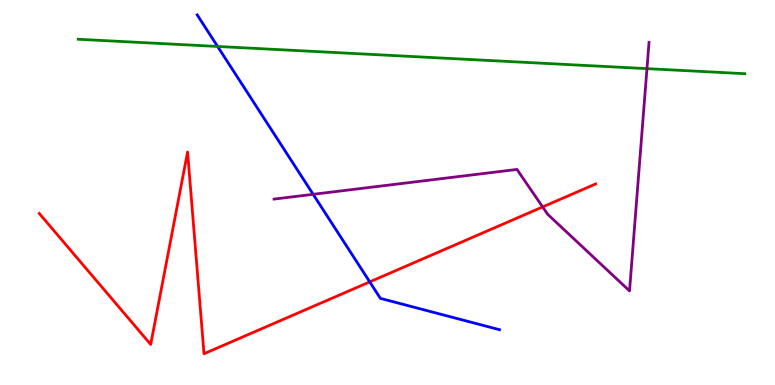[{'lines': ['blue', 'red'], 'intersections': [{'x': 4.77, 'y': 2.68}]}, {'lines': ['green', 'red'], 'intersections': []}, {'lines': ['purple', 'red'], 'intersections': [{'x': 7.0, 'y': 4.63}]}, {'lines': ['blue', 'green'], 'intersections': [{'x': 2.81, 'y': 8.79}]}, {'lines': ['blue', 'purple'], 'intersections': [{'x': 4.04, 'y': 4.95}]}, {'lines': ['green', 'purple'], 'intersections': [{'x': 8.35, 'y': 8.22}]}]